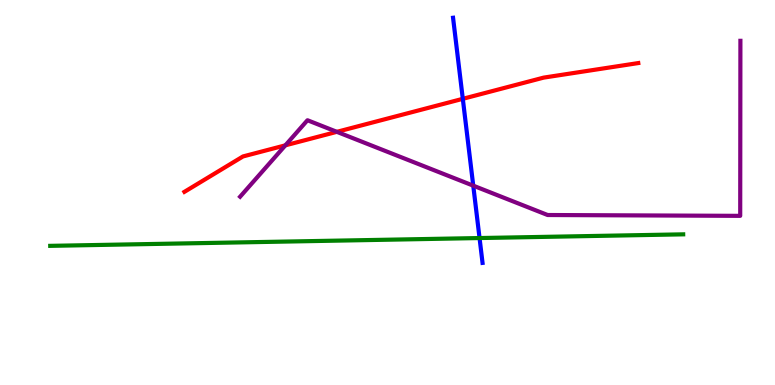[{'lines': ['blue', 'red'], 'intersections': [{'x': 5.97, 'y': 7.43}]}, {'lines': ['green', 'red'], 'intersections': []}, {'lines': ['purple', 'red'], 'intersections': [{'x': 3.68, 'y': 6.23}, {'x': 4.35, 'y': 6.58}]}, {'lines': ['blue', 'green'], 'intersections': [{'x': 6.19, 'y': 3.82}]}, {'lines': ['blue', 'purple'], 'intersections': [{'x': 6.11, 'y': 5.18}]}, {'lines': ['green', 'purple'], 'intersections': []}]